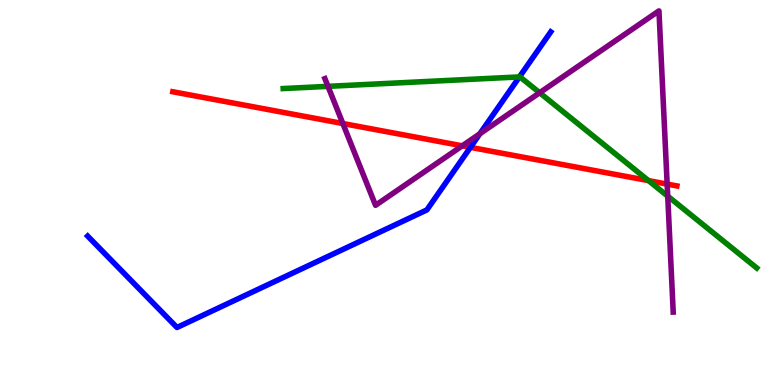[{'lines': ['blue', 'red'], 'intersections': [{'x': 6.07, 'y': 6.17}]}, {'lines': ['green', 'red'], 'intersections': [{'x': 8.37, 'y': 5.31}]}, {'lines': ['purple', 'red'], 'intersections': [{'x': 4.42, 'y': 6.79}, {'x': 5.96, 'y': 6.21}, {'x': 8.61, 'y': 5.22}]}, {'lines': ['blue', 'green'], 'intersections': [{'x': 6.7, 'y': 8.0}]}, {'lines': ['blue', 'purple'], 'intersections': [{'x': 6.19, 'y': 6.53}]}, {'lines': ['green', 'purple'], 'intersections': [{'x': 4.23, 'y': 7.76}, {'x': 6.96, 'y': 7.59}, {'x': 8.62, 'y': 4.91}]}]